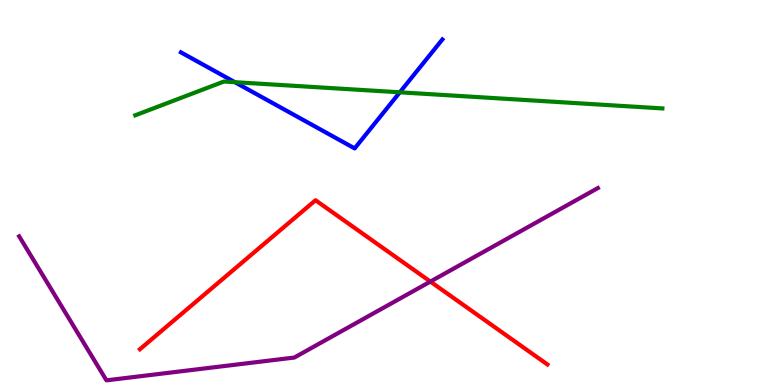[{'lines': ['blue', 'red'], 'intersections': []}, {'lines': ['green', 'red'], 'intersections': []}, {'lines': ['purple', 'red'], 'intersections': [{'x': 5.55, 'y': 2.69}]}, {'lines': ['blue', 'green'], 'intersections': [{'x': 3.03, 'y': 7.87}, {'x': 5.16, 'y': 7.6}]}, {'lines': ['blue', 'purple'], 'intersections': []}, {'lines': ['green', 'purple'], 'intersections': []}]